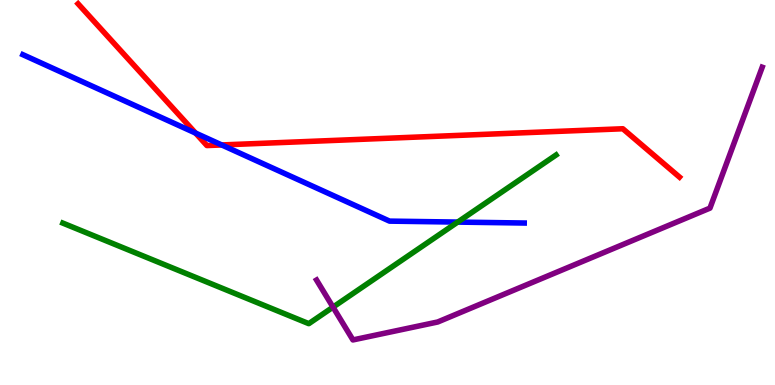[{'lines': ['blue', 'red'], 'intersections': [{'x': 2.52, 'y': 6.54}, {'x': 2.86, 'y': 6.24}]}, {'lines': ['green', 'red'], 'intersections': []}, {'lines': ['purple', 'red'], 'intersections': []}, {'lines': ['blue', 'green'], 'intersections': [{'x': 5.91, 'y': 4.23}]}, {'lines': ['blue', 'purple'], 'intersections': []}, {'lines': ['green', 'purple'], 'intersections': [{'x': 4.3, 'y': 2.02}]}]